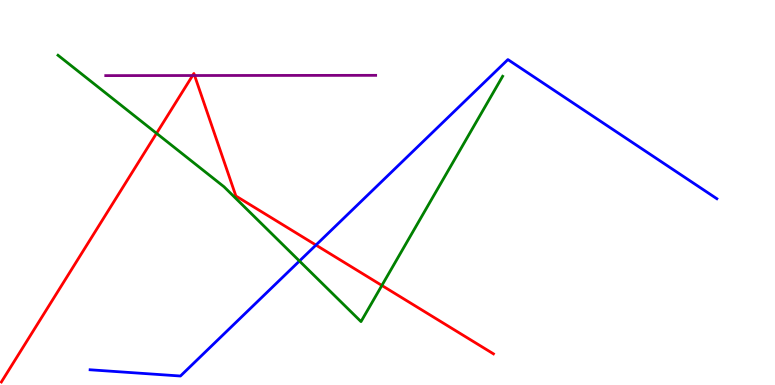[{'lines': ['blue', 'red'], 'intersections': [{'x': 4.08, 'y': 3.63}]}, {'lines': ['green', 'red'], 'intersections': [{'x': 2.02, 'y': 6.54}, {'x': 4.93, 'y': 2.59}]}, {'lines': ['purple', 'red'], 'intersections': [{'x': 2.49, 'y': 8.04}, {'x': 2.51, 'y': 8.04}]}, {'lines': ['blue', 'green'], 'intersections': [{'x': 3.86, 'y': 3.22}]}, {'lines': ['blue', 'purple'], 'intersections': []}, {'lines': ['green', 'purple'], 'intersections': []}]